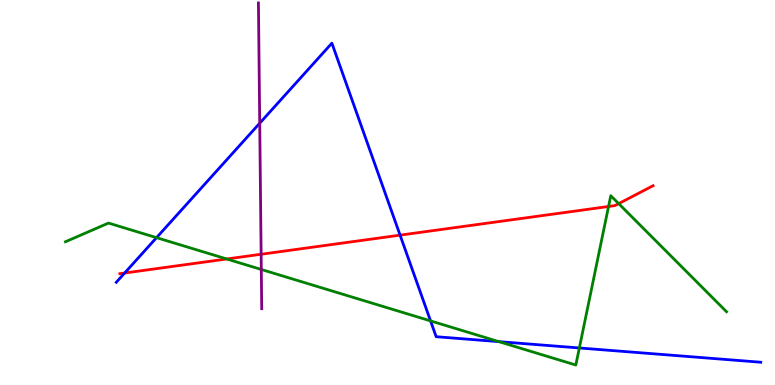[{'lines': ['blue', 'red'], 'intersections': [{'x': 1.61, 'y': 2.91}, {'x': 5.16, 'y': 3.89}]}, {'lines': ['green', 'red'], 'intersections': [{'x': 2.93, 'y': 3.27}, {'x': 7.85, 'y': 4.64}, {'x': 7.98, 'y': 4.71}]}, {'lines': ['purple', 'red'], 'intersections': [{'x': 3.37, 'y': 3.4}]}, {'lines': ['blue', 'green'], 'intersections': [{'x': 2.02, 'y': 3.83}, {'x': 5.56, 'y': 1.67}, {'x': 6.44, 'y': 1.13}, {'x': 7.48, 'y': 0.962}]}, {'lines': ['blue', 'purple'], 'intersections': [{'x': 3.35, 'y': 6.8}]}, {'lines': ['green', 'purple'], 'intersections': [{'x': 3.37, 'y': 3.0}]}]